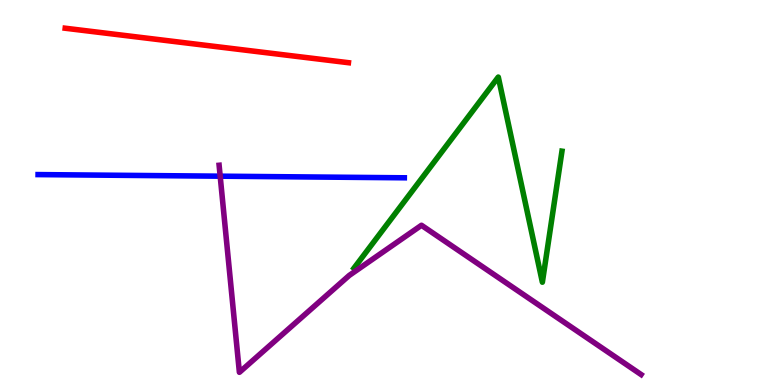[{'lines': ['blue', 'red'], 'intersections': []}, {'lines': ['green', 'red'], 'intersections': []}, {'lines': ['purple', 'red'], 'intersections': []}, {'lines': ['blue', 'green'], 'intersections': []}, {'lines': ['blue', 'purple'], 'intersections': [{'x': 2.84, 'y': 5.42}]}, {'lines': ['green', 'purple'], 'intersections': []}]